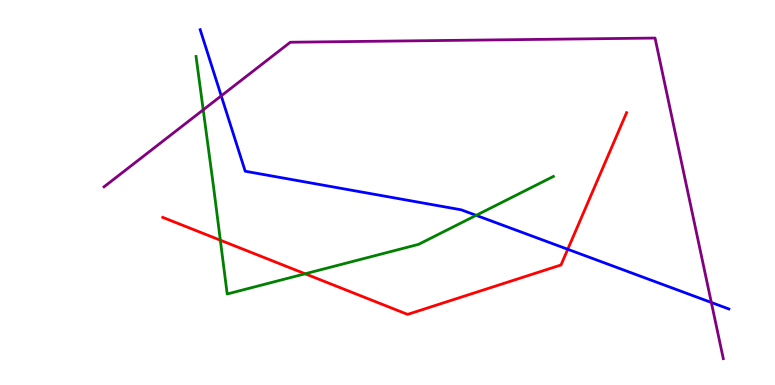[{'lines': ['blue', 'red'], 'intersections': [{'x': 7.33, 'y': 3.53}]}, {'lines': ['green', 'red'], 'intersections': [{'x': 2.84, 'y': 3.76}, {'x': 3.94, 'y': 2.89}]}, {'lines': ['purple', 'red'], 'intersections': []}, {'lines': ['blue', 'green'], 'intersections': [{'x': 6.14, 'y': 4.41}]}, {'lines': ['blue', 'purple'], 'intersections': [{'x': 2.85, 'y': 7.51}, {'x': 9.18, 'y': 2.14}]}, {'lines': ['green', 'purple'], 'intersections': [{'x': 2.62, 'y': 7.15}]}]